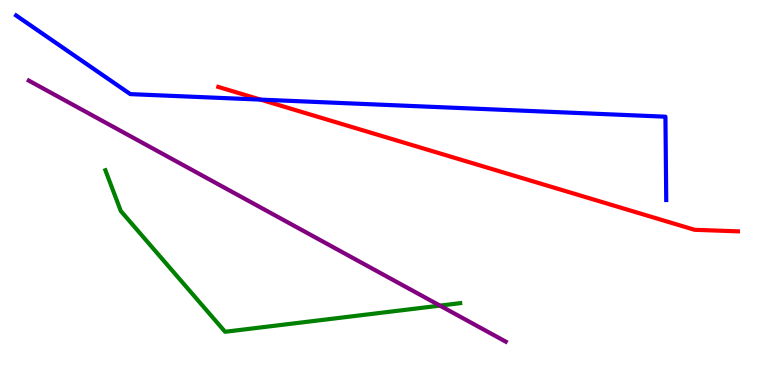[{'lines': ['blue', 'red'], 'intersections': [{'x': 3.36, 'y': 7.41}]}, {'lines': ['green', 'red'], 'intersections': []}, {'lines': ['purple', 'red'], 'intersections': []}, {'lines': ['blue', 'green'], 'intersections': []}, {'lines': ['blue', 'purple'], 'intersections': []}, {'lines': ['green', 'purple'], 'intersections': [{'x': 5.68, 'y': 2.06}]}]